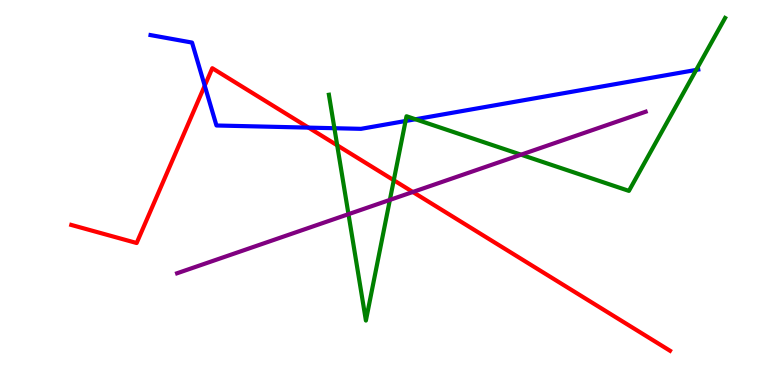[{'lines': ['blue', 'red'], 'intersections': [{'x': 2.64, 'y': 7.77}, {'x': 3.98, 'y': 6.69}]}, {'lines': ['green', 'red'], 'intersections': [{'x': 4.35, 'y': 6.23}, {'x': 5.08, 'y': 5.32}]}, {'lines': ['purple', 'red'], 'intersections': [{'x': 5.33, 'y': 5.01}]}, {'lines': ['blue', 'green'], 'intersections': [{'x': 4.31, 'y': 6.67}, {'x': 5.23, 'y': 6.86}, {'x': 5.36, 'y': 6.9}, {'x': 8.98, 'y': 8.18}]}, {'lines': ['blue', 'purple'], 'intersections': []}, {'lines': ['green', 'purple'], 'intersections': [{'x': 4.5, 'y': 4.44}, {'x': 5.03, 'y': 4.81}, {'x': 6.72, 'y': 5.98}]}]